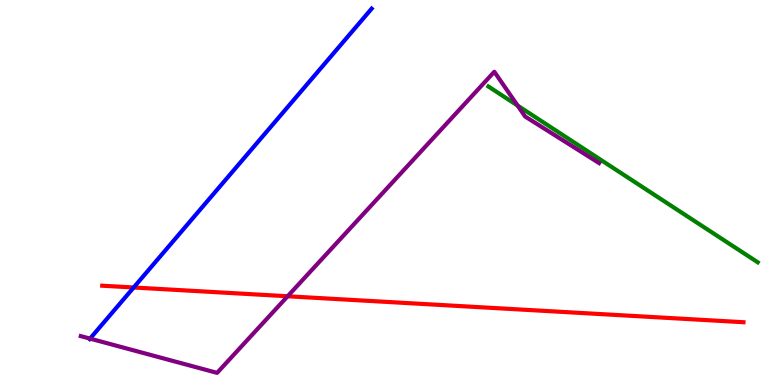[{'lines': ['blue', 'red'], 'intersections': [{'x': 1.72, 'y': 2.53}]}, {'lines': ['green', 'red'], 'intersections': []}, {'lines': ['purple', 'red'], 'intersections': [{'x': 3.71, 'y': 2.3}]}, {'lines': ['blue', 'green'], 'intersections': []}, {'lines': ['blue', 'purple'], 'intersections': [{'x': 1.16, 'y': 1.2}]}, {'lines': ['green', 'purple'], 'intersections': [{'x': 6.68, 'y': 7.26}]}]